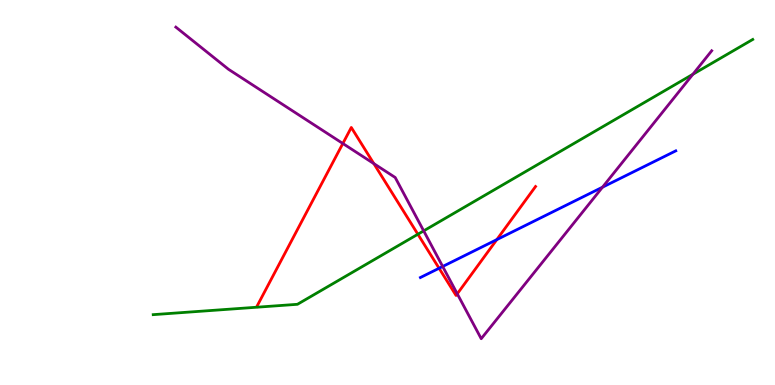[{'lines': ['blue', 'red'], 'intersections': [{'x': 5.67, 'y': 3.03}, {'x': 6.41, 'y': 3.78}]}, {'lines': ['green', 'red'], 'intersections': [{'x': 5.39, 'y': 3.92}]}, {'lines': ['purple', 'red'], 'intersections': [{'x': 4.42, 'y': 6.27}, {'x': 4.82, 'y': 5.75}, {'x': 5.9, 'y': 2.37}]}, {'lines': ['blue', 'green'], 'intersections': []}, {'lines': ['blue', 'purple'], 'intersections': [{'x': 5.71, 'y': 3.08}, {'x': 7.77, 'y': 5.14}]}, {'lines': ['green', 'purple'], 'intersections': [{'x': 5.47, 'y': 4.0}, {'x': 8.94, 'y': 8.07}]}]